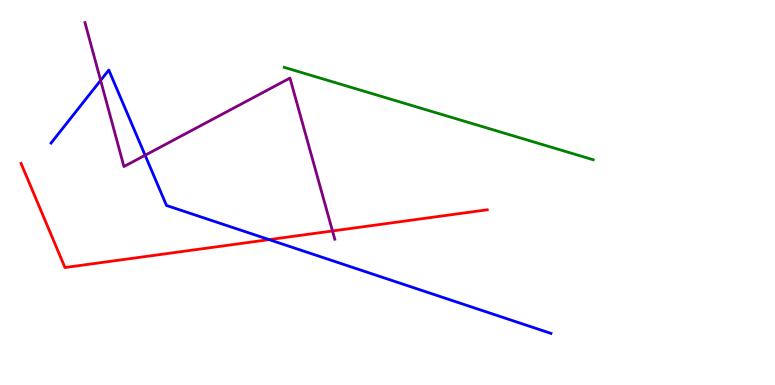[{'lines': ['blue', 'red'], 'intersections': [{'x': 3.47, 'y': 3.78}]}, {'lines': ['green', 'red'], 'intersections': []}, {'lines': ['purple', 'red'], 'intersections': [{'x': 4.29, 'y': 4.0}]}, {'lines': ['blue', 'green'], 'intersections': []}, {'lines': ['blue', 'purple'], 'intersections': [{'x': 1.3, 'y': 7.91}, {'x': 1.87, 'y': 5.97}]}, {'lines': ['green', 'purple'], 'intersections': []}]